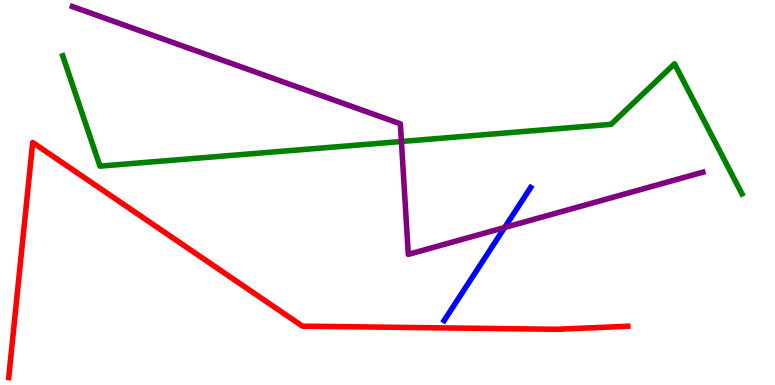[{'lines': ['blue', 'red'], 'intersections': []}, {'lines': ['green', 'red'], 'intersections': []}, {'lines': ['purple', 'red'], 'intersections': []}, {'lines': ['blue', 'green'], 'intersections': []}, {'lines': ['blue', 'purple'], 'intersections': [{'x': 6.51, 'y': 4.09}]}, {'lines': ['green', 'purple'], 'intersections': [{'x': 5.18, 'y': 6.32}]}]